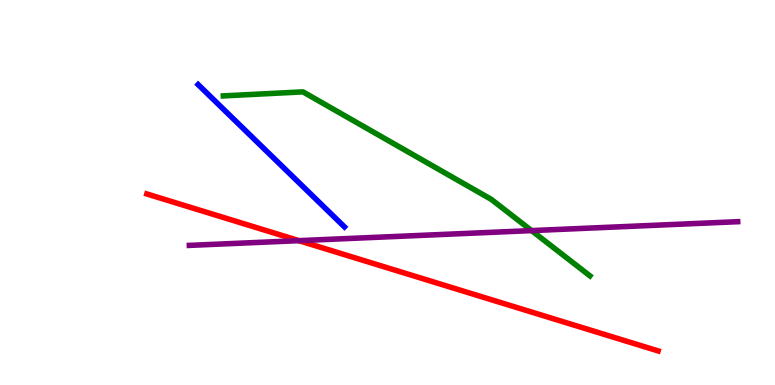[{'lines': ['blue', 'red'], 'intersections': []}, {'lines': ['green', 'red'], 'intersections': []}, {'lines': ['purple', 'red'], 'intersections': [{'x': 3.86, 'y': 3.75}]}, {'lines': ['blue', 'green'], 'intersections': []}, {'lines': ['blue', 'purple'], 'intersections': []}, {'lines': ['green', 'purple'], 'intersections': [{'x': 6.86, 'y': 4.01}]}]